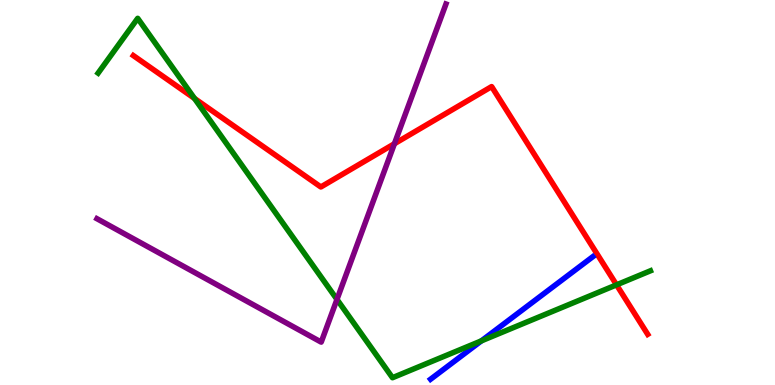[{'lines': ['blue', 'red'], 'intersections': []}, {'lines': ['green', 'red'], 'intersections': [{'x': 2.51, 'y': 7.44}, {'x': 7.96, 'y': 2.6}]}, {'lines': ['purple', 'red'], 'intersections': [{'x': 5.09, 'y': 6.27}]}, {'lines': ['blue', 'green'], 'intersections': [{'x': 6.21, 'y': 1.15}]}, {'lines': ['blue', 'purple'], 'intersections': []}, {'lines': ['green', 'purple'], 'intersections': [{'x': 4.35, 'y': 2.22}]}]